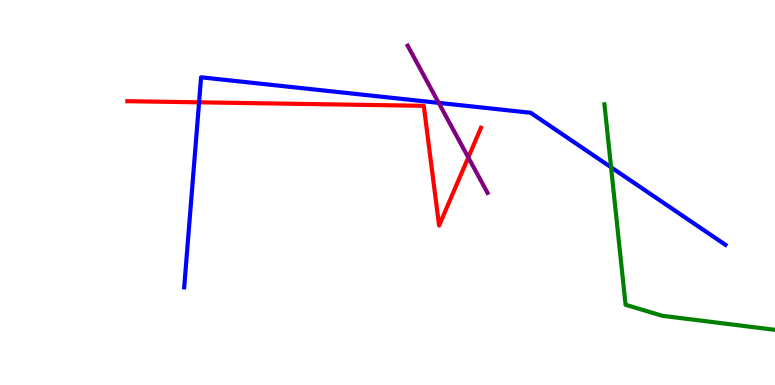[{'lines': ['blue', 'red'], 'intersections': [{'x': 2.57, 'y': 7.34}]}, {'lines': ['green', 'red'], 'intersections': []}, {'lines': ['purple', 'red'], 'intersections': [{'x': 6.04, 'y': 5.91}]}, {'lines': ['blue', 'green'], 'intersections': [{'x': 7.88, 'y': 5.65}]}, {'lines': ['blue', 'purple'], 'intersections': [{'x': 5.66, 'y': 7.33}]}, {'lines': ['green', 'purple'], 'intersections': []}]